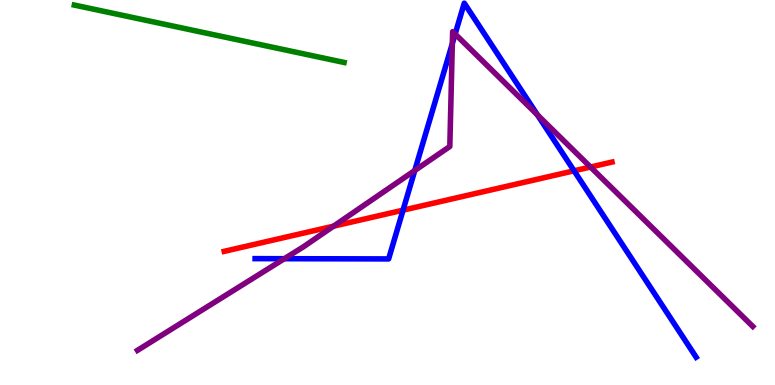[{'lines': ['blue', 'red'], 'intersections': [{'x': 5.2, 'y': 4.54}, {'x': 7.41, 'y': 5.56}]}, {'lines': ['green', 'red'], 'intersections': []}, {'lines': ['purple', 'red'], 'intersections': [{'x': 4.3, 'y': 4.13}, {'x': 7.62, 'y': 5.66}]}, {'lines': ['blue', 'green'], 'intersections': []}, {'lines': ['blue', 'purple'], 'intersections': [{'x': 3.67, 'y': 3.28}, {'x': 5.35, 'y': 5.57}, {'x': 5.84, 'y': 8.87}, {'x': 5.87, 'y': 9.12}, {'x': 6.94, 'y': 7.01}]}, {'lines': ['green', 'purple'], 'intersections': []}]